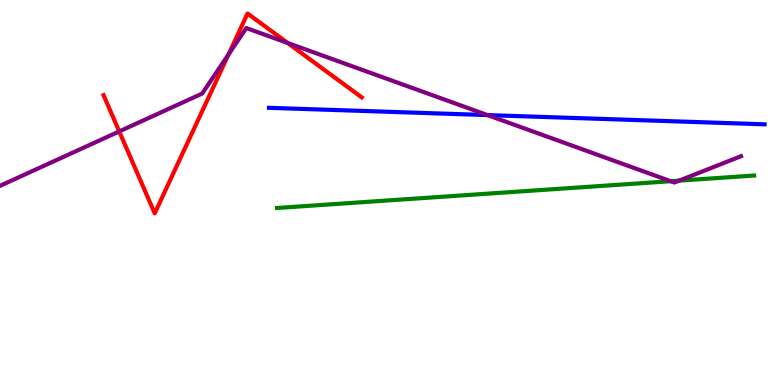[{'lines': ['blue', 'red'], 'intersections': []}, {'lines': ['green', 'red'], 'intersections': []}, {'lines': ['purple', 'red'], 'intersections': [{'x': 1.54, 'y': 6.59}, {'x': 2.95, 'y': 8.59}, {'x': 3.71, 'y': 8.88}]}, {'lines': ['blue', 'green'], 'intersections': []}, {'lines': ['blue', 'purple'], 'intersections': [{'x': 6.29, 'y': 7.01}]}, {'lines': ['green', 'purple'], 'intersections': [{'x': 8.65, 'y': 5.29}, {'x': 8.76, 'y': 5.31}]}]